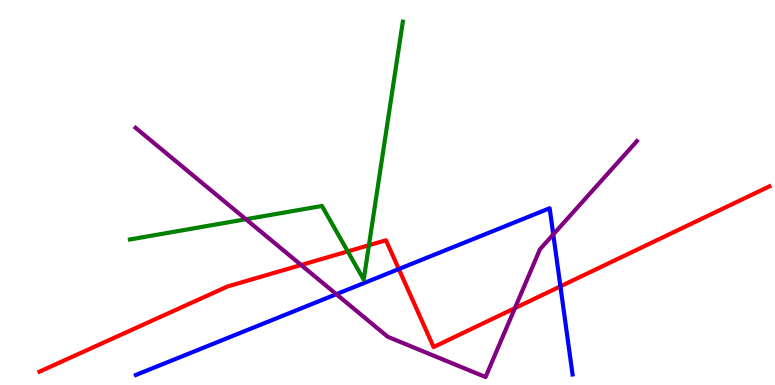[{'lines': ['blue', 'red'], 'intersections': [{'x': 5.15, 'y': 3.01}, {'x': 7.23, 'y': 2.56}]}, {'lines': ['green', 'red'], 'intersections': [{'x': 4.49, 'y': 3.47}, {'x': 4.76, 'y': 3.63}]}, {'lines': ['purple', 'red'], 'intersections': [{'x': 3.89, 'y': 3.12}, {'x': 6.64, 'y': 2.0}]}, {'lines': ['blue', 'green'], 'intersections': []}, {'lines': ['blue', 'purple'], 'intersections': [{'x': 4.34, 'y': 2.36}, {'x': 7.14, 'y': 3.91}]}, {'lines': ['green', 'purple'], 'intersections': [{'x': 3.17, 'y': 4.31}]}]